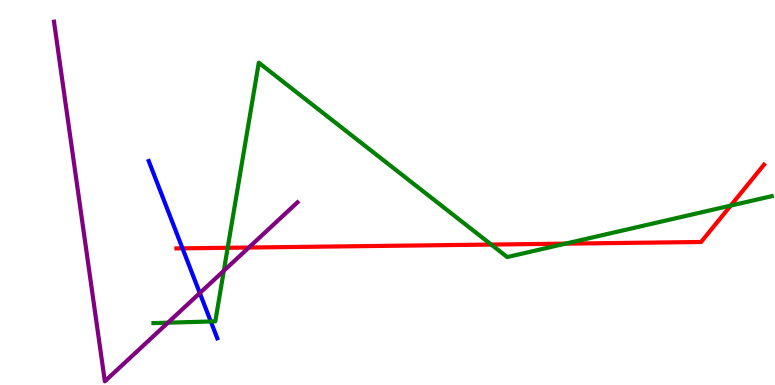[{'lines': ['blue', 'red'], 'intersections': [{'x': 2.35, 'y': 3.55}]}, {'lines': ['green', 'red'], 'intersections': [{'x': 2.94, 'y': 3.56}, {'x': 6.34, 'y': 3.65}, {'x': 7.3, 'y': 3.67}, {'x': 9.43, 'y': 4.66}]}, {'lines': ['purple', 'red'], 'intersections': [{'x': 3.21, 'y': 3.57}]}, {'lines': ['blue', 'green'], 'intersections': [{'x': 2.72, 'y': 1.65}]}, {'lines': ['blue', 'purple'], 'intersections': [{'x': 2.58, 'y': 2.39}]}, {'lines': ['green', 'purple'], 'intersections': [{'x': 2.17, 'y': 1.62}, {'x': 2.89, 'y': 2.97}]}]